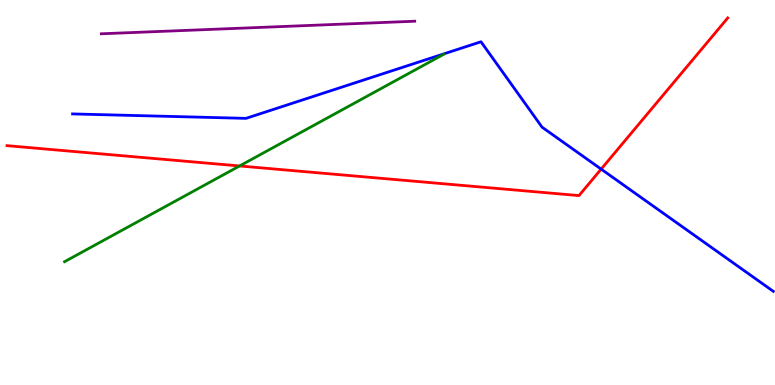[{'lines': ['blue', 'red'], 'intersections': [{'x': 7.76, 'y': 5.61}]}, {'lines': ['green', 'red'], 'intersections': [{'x': 3.09, 'y': 5.69}]}, {'lines': ['purple', 'red'], 'intersections': []}, {'lines': ['blue', 'green'], 'intersections': []}, {'lines': ['blue', 'purple'], 'intersections': []}, {'lines': ['green', 'purple'], 'intersections': []}]